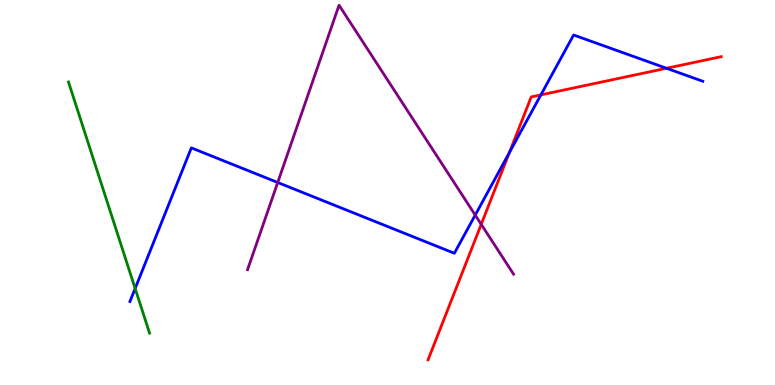[{'lines': ['blue', 'red'], 'intersections': [{'x': 6.57, 'y': 6.04}, {'x': 6.98, 'y': 7.54}, {'x': 8.6, 'y': 8.23}]}, {'lines': ['green', 'red'], 'intersections': []}, {'lines': ['purple', 'red'], 'intersections': [{'x': 6.21, 'y': 4.17}]}, {'lines': ['blue', 'green'], 'intersections': [{'x': 1.74, 'y': 2.51}]}, {'lines': ['blue', 'purple'], 'intersections': [{'x': 3.58, 'y': 5.26}, {'x': 6.13, 'y': 4.41}]}, {'lines': ['green', 'purple'], 'intersections': []}]